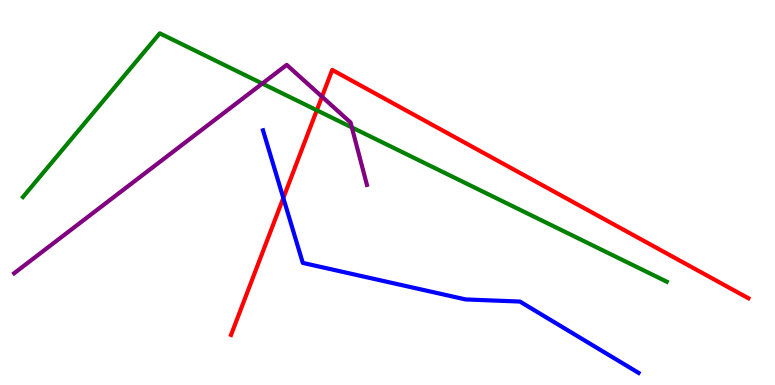[{'lines': ['blue', 'red'], 'intersections': [{'x': 3.66, 'y': 4.86}]}, {'lines': ['green', 'red'], 'intersections': [{'x': 4.09, 'y': 7.14}]}, {'lines': ['purple', 'red'], 'intersections': [{'x': 4.15, 'y': 7.49}]}, {'lines': ['blue', 'green'], 'intersections': []}, {'lines': ['blue', 'purple'], 'intersections': []}, {'lines': ['green', 'purple'], 'intersections': [{'x': 3.38, 'y': 7.83}, {'x': 4.54, 'y': 6.69}]}]